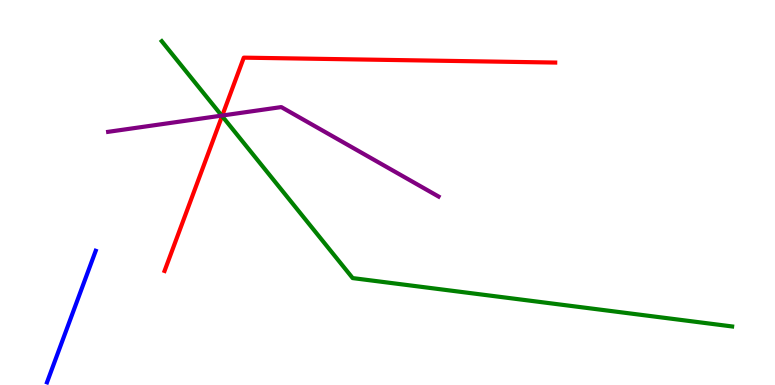[{'lines': ['blue', 'red'], 'intersections': []}, {'lines': ['green', 'red'], 'intersections': [{'x': 2.87, 'y': 6.99}]}, {'lines': ['purple', 'red'], 'intersections': [{'x': 2.87, 'y': 7.0}]}, {'lines': ['blue', 'green'], 'intersections': []}, {'lines': ['blue', 'purple'], 'intersections': []}, {'lines': ['green', 'purple'], 'intersections': [{'x': 2.86, 'y': 7.0}]}]